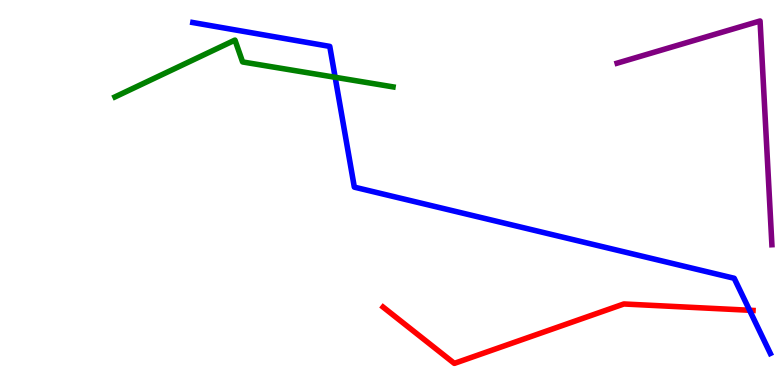[{'lines': ['blue', 'red'], 'intersections': [{'x': 9.67, 'y': 1.94}]}, {'lines': ['green', 'red'], 'intersections': []}, {'lines': ['purple', 'red'], 'intersections': []}, {'lines': ['blue', 'green'], 'intersections': [{'x': 4.32, 'y': 7.99}]}, {'lines': ['blue', 'purple'], 'intersections': []}, {'lines': ['green', 'purple'], 'intersections': []}]